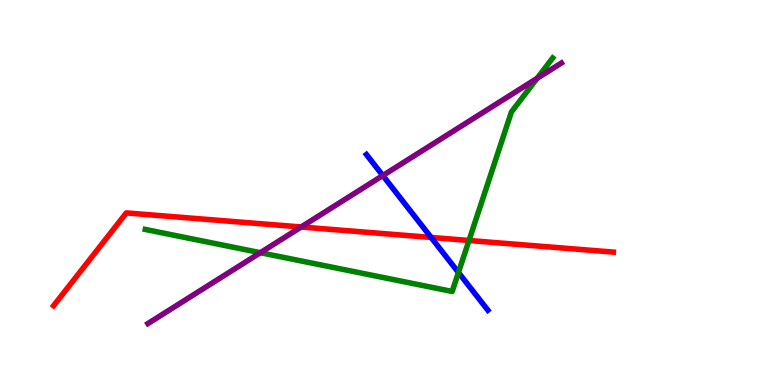[{'lines': ['blue', 'red'], 'intersections': [{'x': 5.56, 'y': 3.83}]}, {'lines': ['green', 'red'], 'intersections': [{'x': 6.05, 'y': 3.75}]}, {'lines': ['purple', 'red'], 'intersections': [{'x': 3.89, 'y': 4.1}]}, {'lines': ['blue', 'green'], 'intersections': [{'x': 5.92, 'y': 2.92}]}, {'lines': ['blue', 'purple'], 'intersections': [{'x': 4.94, 'y': 5.44}]}, {'lines': ['green', 'purple'], 'intersections': [{'x': 3.36, 'y': 3.44}, {'x': 6.93, 'y': 7.97}]}]